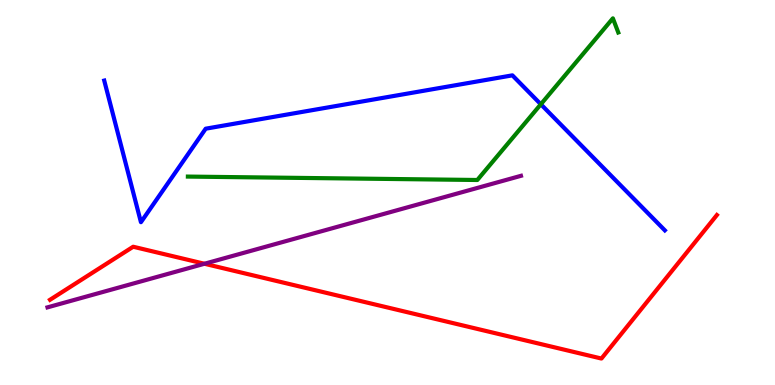[{'lines': ['blue', 'red'], 'intersections': []}, {'lines': ['green', 'red'], 'intersections': []}, {'lines': ['purple', 'red'], 'intersections': [{'x': 2.64, 'y': 3.15}]}, {'lines': ['blue', 'green'], 'intersections': [{'x': 6.98, 'y': 7.29}]}, {'lines': ['blue', 'purple'], 'intersections': []}, {'lines': ['green', 'purple'], 'intersections': []}]